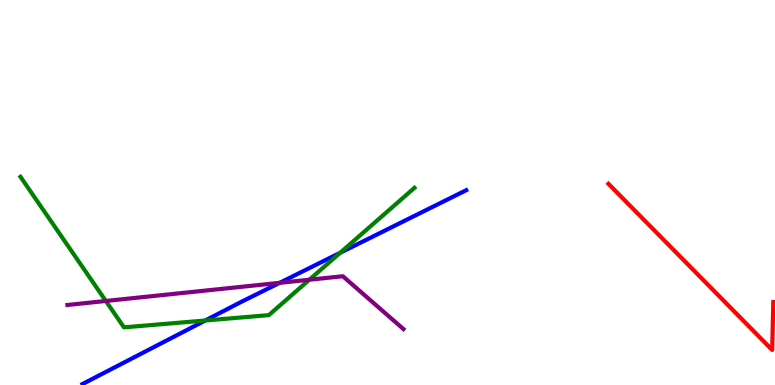[{'lines': ['blue', 'red'], 'intersections': []}, {'lines': ['green', 'red'], 'intersections': []}, {'lines': ['purple', 'red'], 'intersections': []}, {'lines': ['blue', 'green'], 'intersections': [{'x': 2.65, 'y': 1.68}, {'x': 4.39, 'y': 3.43}]}, {'lines': ['blue', 'purple'], 'intersections': [{'x': 3.61, 'y': 2.65}]}, {'lines': ['green', 'purple'], 'intersections': [{'x': 1.37, 'y': 2.18}, {'x': 3.99, 'y': 2.73}]}]